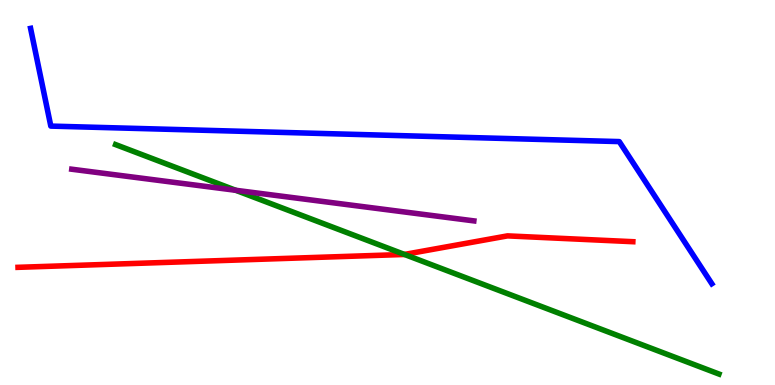[{'lines': ['blue', 'red'], 'intersections': []}, {'lines': ['green', 'red'], 'intersections': [{'x': 5.22, 'y': 3.39}]}, {'lines': ['purple', 'red'], 'intersections': []}, {'lines': ['blue', 'green'], 'intersections': []}, {'lines': ['blue', 'purple'], 'intersections': []}, {'lines': ['green', 'purple'], 'intersections': [{'x': 3.04, 'y': 5.06}]}]